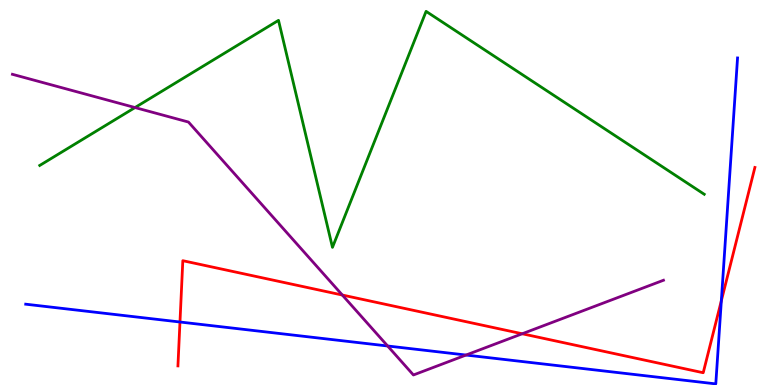[{'lines': ['blue', 'red'], 'intersections': [{'x': 2.32, 'y': 1.64}, {'x': 9.31, 'y': 2.19}]}, {'lines': ['green', 'red'], 'intersections': []}, {'lines': ['purple', 'red'], 'intersections': [{'x': 4.42, 'y': 2.34}, {'x': 6.74, 'y': 1.33}]}, {'lines': ['blue', 'green'], 'intersections': []}, {'lines': ['blue', 'purple'], 'intersections': [{'x': 5.0, 'y': 1.01}, {'x': 6.01, 'y': 0.778}]}, {'lines': ['green', 'purple'], 'intersections': [{'x': 1.74, 'y': 7.21}]}]